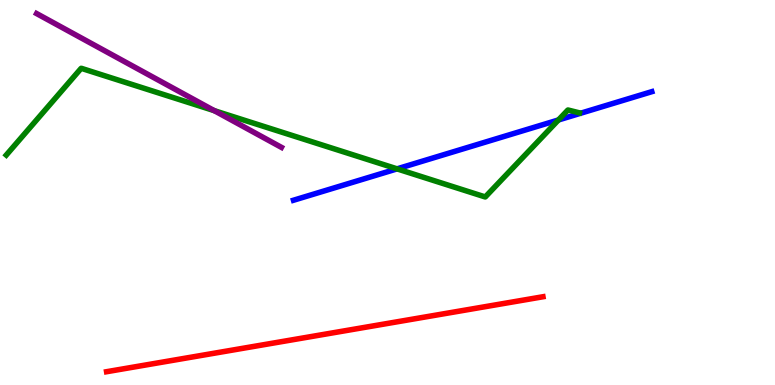[{'lines': ['blue', 'red'], 'intersections': []}, {'lines': ['green', 'red'], 'intersections': []}, {'lines': ['purple', 'red'], 'intersections': []}, {'lines': ['blue', 'green'], 'intersections': [{'x': 5.12, 'y': 5.61}, {'x': 7.21, 'y': 6.88}]}, {'lines': ['blue', 'purple'], 'intersections': []}, {'lines': ['green', 'purple'], 'intersections': [{'x': 2.76, 'y': 7.13}]}]